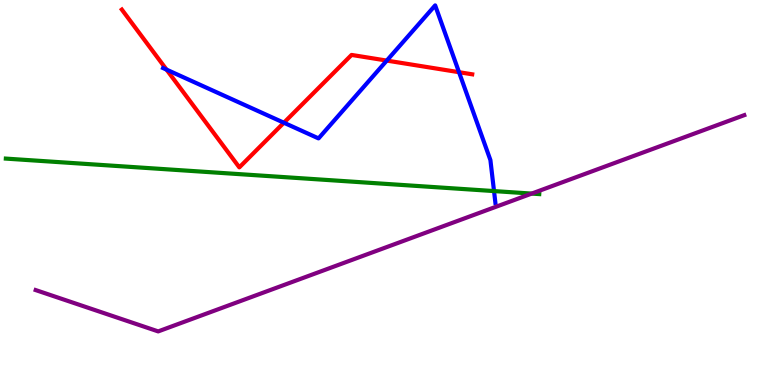[{'lines': ['blue', 'red'], 'intersections': [{'x': 2.15, 'y': 8.19}, {'x': 3.66, 'y': 6.81}, {'x': 4.99, 'y': 8.43}, {'x': 5.92, 'y': 8.12}]}, {'lines': ['green', 'red'], 'intersections': []}, {'lines': ['purple', 'red'], 'intersections': []}, {'lines': ['blue', 'green'], 'intersections': [{'x': 6.37, 'y': 5.04}]}, {'lines': ['blue', 'purple'], 'intersections': []}, {'lines': ['green', 'purple'], 'intersections': [{'x': 6.86, 'y': 4.97}]}]